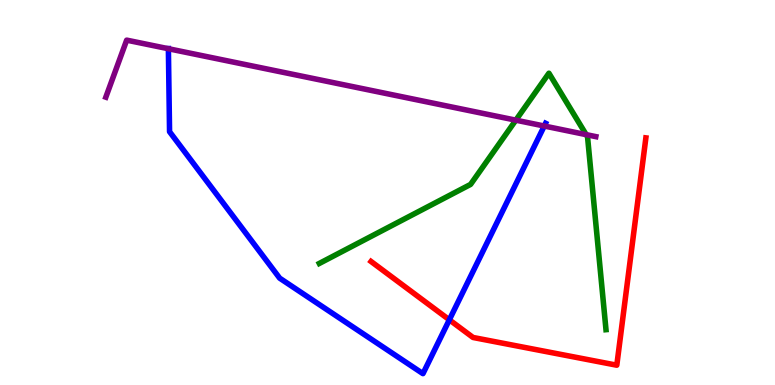[{'lines': ['blue', 'red'], 'intersections': [{'x': 5.8, 'y': 1.69}]}, {'lines': ['green', 'red'], 'intersections': []}, {'lines': ['purple', 'red'], 'intersections': []}, {'lines': ['blue', 'green'], 'intersections': []}, {'lines': ['blue', 'purple'], 'intersections': [{'x': 2.17, 'y': 8.73}, {'x': 7.02, 'y': 6.73}]}, {'lines': ['green', 'purple'], 'intersections': [{'x': 6.66, 'y': 6.88}, {'x': 7.56, 'y': 6.5}]}]